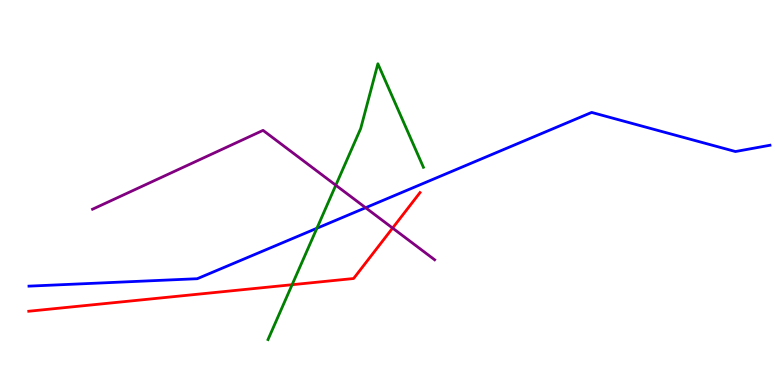[{'lines': ['blue', 'red'], 'intersections': []}, {'lines': ['green', 'red'], 'intersections': [{'x': 3.77, 'y': 2.6}]}, {'lines': ['purple', 'red'], 'intersections': [{'x': 5.07, 'y': 4.08}]}, {'lines': ['blue', 'green'], 'intersections': [{'x': 4.09, 'y': 4.07}]}, {'lines': ['blue', 'purple'], 'intersections': [{'x': 4.72, 'y': 4.6}]}, {'lines': ['green', 'purple'], 'intersections': [{'x': 4.33, 'y': 5.19}]}]